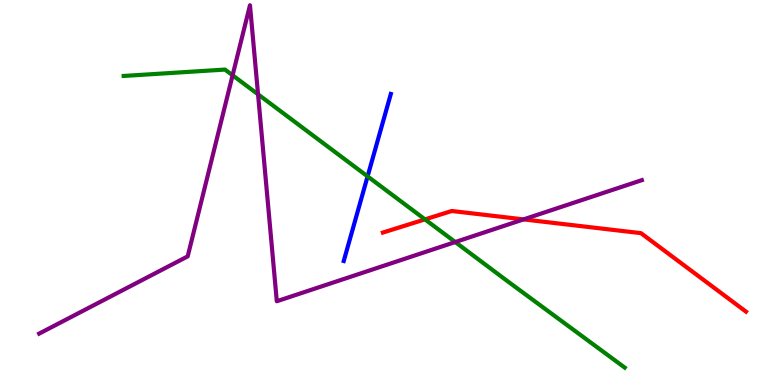[{'lines': ['blue', 'red'], 'intersections': []}, {'lines': ['green', 'red'], 'intersections': [{'x': 5.48, 'y': 4.3}]}, {'lines': ['purple', 'red'], 'intersections': [{'x': 6.76, 'y': 4.3}]}, {'lines': ['blue', 'green'], 'intersections': [{'x': 4.74, 'y': 5.42}]}, {'lines': ['blue', 'purple'], 'intersections': []}, {'lines': ['green', 'purple'], 'intersections': [{'x': 3.0, 'y': 8.04}, {'x': 3.33, 'y': 7.55}, {'x': 5.87, 'y': 3.71}]}]